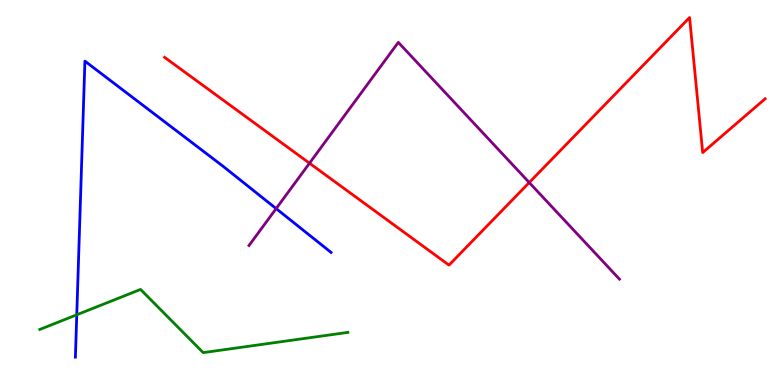[{'lines': ['blue', 'red'], 'intersections': []}, {'lines': ['green', 'red'], 'intersections': []}, {'lines': ['purple', 'red'], 'intersections': [{'x': 3.99, 'y': 5.76}, {'x': 6.83, 'y': 5.26}]}, {'lines': ['blue', 'green'], 'intersections': [{'x': 0.991, 'y': 1.82}]}, {'lines': ['blue', 'purple'], 'intersections': [{'x': 3.56, 'y': 4.58}]}, {'lines': ['green', 'purple'], 'intersections': []}]